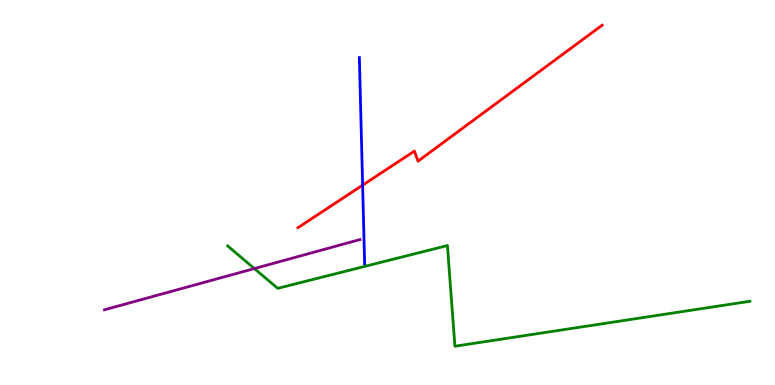[{'lines': ['blue', 'red'], 'intersections': [{'x': 4.68, 'y': 5.19}]}, {'lines': ['green', 'red'], 'intersections': []}, {'lines': ['purple', 'red'], 'intersections': []}, {'lines': ['blue', 'green'], 'intersections': []}, {'lines': ['blue', 'purple'], 'intersections': []}, {'lines': ['green', 'purple'], 'intersections': [{'x': 3.28, 'y': 3.02}]}]